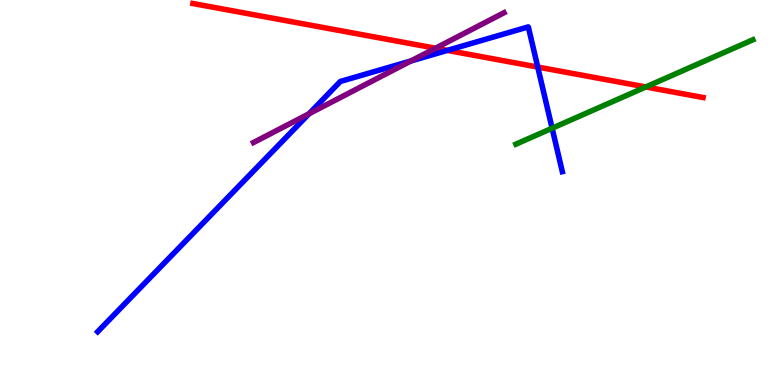[{'lines': ['blue', 'red'], 'intersections': [{'x': 5.77, 'y': 8.69}, {'x': 6.94, 'y': 8.26}]}, {'lines': ['green', 'red'], 'intersections': [{'x': 8.33, 'y': 7.74}]}, {'lines': ['purple', 'red'], 'intersections': [{'x': 5.62, 'y': 8.75}]}, {'lines': ['blue', 'green'], 'intersections': [{'x': 7.12, 'y': 6.67}]}, {'lines': ['blue', 'purple'], 'intersections': [{'x': 3.99, 'y': 7.05}, {'x': 5.3, 'y': 8.42}]}, {'lines': ['green', 'purple'], 'intersections': []}]